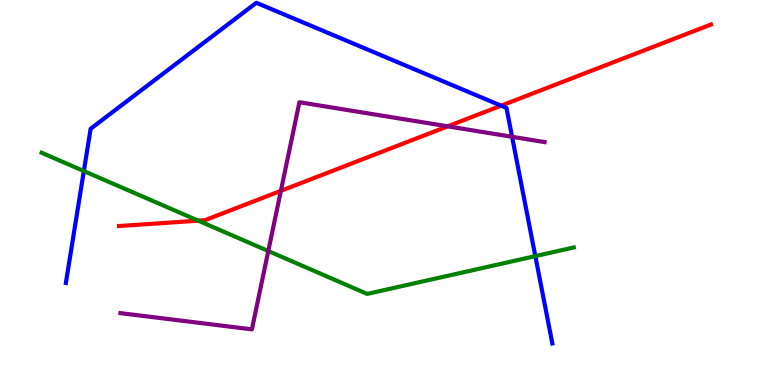[{'lines': ['blue', 'red'], 'intersections': [{'x': 6.47, 'y': 7.26}]}, {'lines': ['green', 'red'], 'intersections': [{'x': 2.56, 'y': 4.27}]}, {'lines': ['purple', 'red'], 'intersections': [{'x': 3.62, 'y': 5.04}, {'x': 5.78, 'y': 6.72}]}, {'lines': ['blue', 'green'], 'intersections': [{'x': 1.08, 'y': 5.56}, {'x': 6.91, 'y': 3.35}]}, {'lines': ['blue', 'purple'], 'intersections': [{'x': 6.61, 'y': 6.45}]}, {'lines': ['green', 'purple'], 'intersections': [{'x': 3.46, 'y': 3.48}]}]